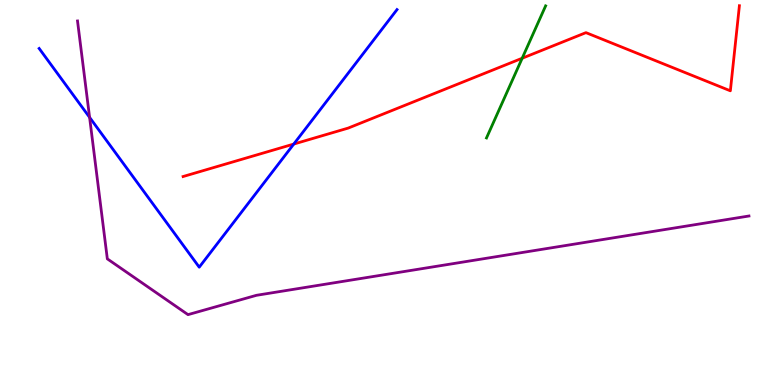[{'lines': ['blue', 'red'], 'intersections': [{'x': 3.79, 'y': 6.26}]}, {'lines': ['green', 'red'], 'intersections': [{'x': 6.74, 'y': 8.49}]}, {'lines': ['purple', 'red'], 'intersections': []}, {'lines': ['blue', 'green'], 'intersections': []}, {'lines': ['blue', 'purple'], 'intersections': [{'x': 1.16, 'y': 6.95}]}, {'lines': ['green', 'purple'], 'intersections': []}]